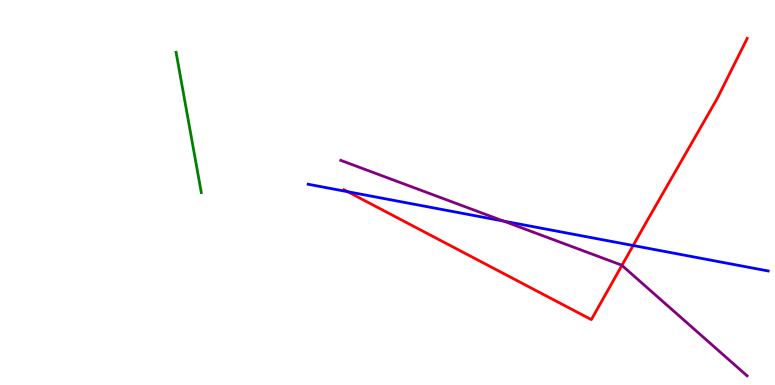[{'lines': ['blue', 'red'], 'intersections': [{'x': 4.49, 'y': 5.02}, {'x': 8.17, 'y': 3.62}]}, {'lines': ['green', 'red'], 'intersections': []}, {'lines': ['purple', 'red'], 'intersections': [{'x': 8.02, 'y': 3.11}]}, {'lines': ['blue', 'green'], 'intersections': []}, {'lines': ['blue', 'purple'], 'intersections': [{'x': 6.5, 'y': 4.26}]}, {'lines': ['green', 'purple'], 'intersections': []}]